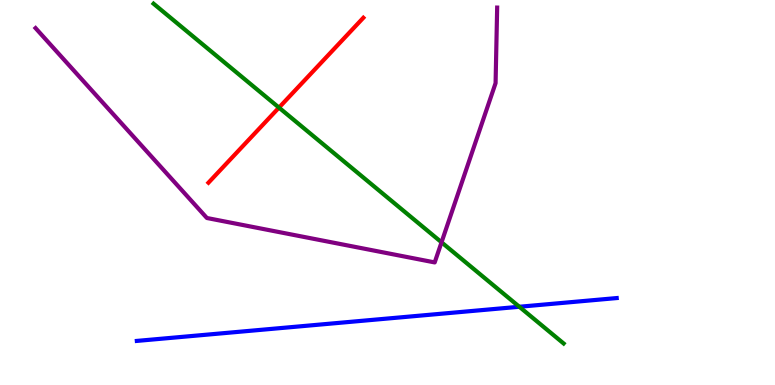[{'lines': ['blue', 'red'], 'intersections': []}, {'lines': ['green', 'red'], 'intersections': [{'x': 3.6, 'y': 7.2}]}, {'lines': ['purple', 'red'], 'intersections': []}, {'lines': ['blue', 'green'], 'intersections': [{'x': 6.7, 'y': 2.03}]}, {'lines': ['blue', 'purple'], 'intersections': []}, {'lines': ['green', 'purple'], 'intersections': [{'x': 5.7, 'y': 3.71}]}]